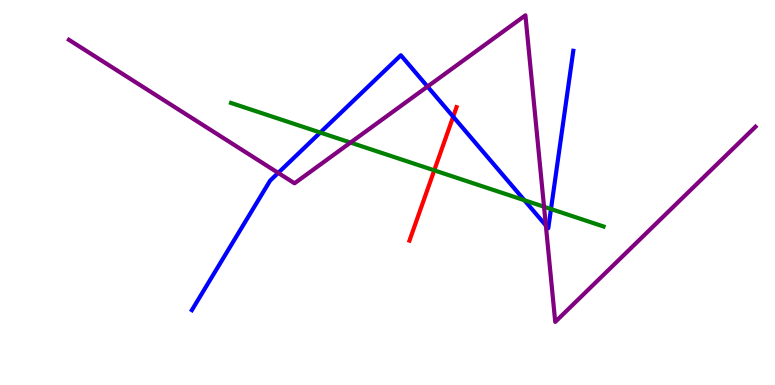[{'lines': ['blue', 'red'], 'intersections': [{'x': 5.85, 'y': 6.97}]}, {'lines': ['green', 'red'], 'intersections': [{'x': 5.6, 'y': 5.58}]}, {'lines': ['purple', 'red'], 'intersections': []}, {'lines': ['blue', 'green'], 'intersections': [{'x': 4.13, 'y': 6.56}, {'x': 6.77, 'y': 4.8}, {'x': 7.11, 'y': 4.57}]}, {'lines': ['blue', 'purple'], 'intersections': [{'x': 3.59, 'y': 5.51}, {'x': 5.52, 'y': 7.75}, {'x': 7.04, 'y': 4.15}]}, {'lines': ['green', 'purple'], 'intersections': [{'x': 4.52, 'y': 6.3}, {'x': 7.02, 'y': 4.63}]}]